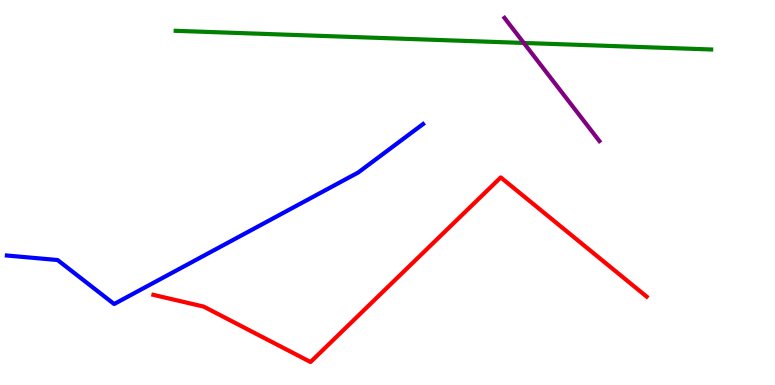[{'lines': ['blue', 'red'], 'intersections': []}, {'lines': ['green', 'red'], 'intersections': []}, {'lines': ['purple', 'red'], 'intersections': []}, {'lines': ['blue', 'green'], 'intersections': []}, {'lines': ['blue', 'purple'], 'intersections': []}, {'lines': ['green', 'purple'], 'intersections': [{'x': 6.76, 'y': 8.88}]}]